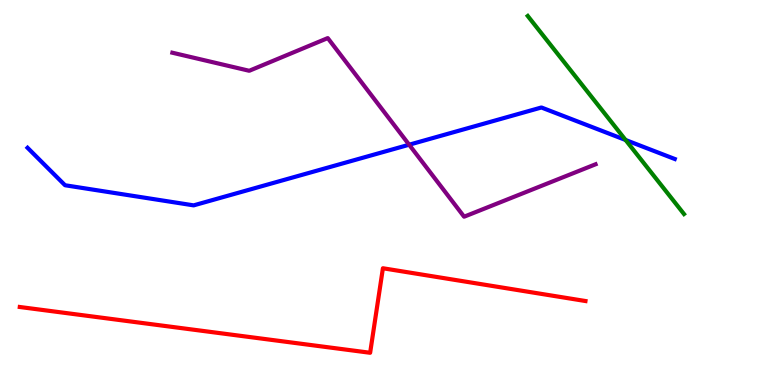[{'lines': ['blue', 'red'], 'intersections': []}, {'lines': ['green', 'red'], 'intersections': []}, {'lines': ['purple', 'red'], 'intersections': []}, {'lines': ['blue', 'green'], 'intersections': [{'x': 8.07, 'y': 6.36}]}, {'lines': ['blue', 'purple'], 'intersections': [{'x': 5.28, 'y': 6.24}]}, {'lines': ['green', 'purple'], 'intersections': []}]